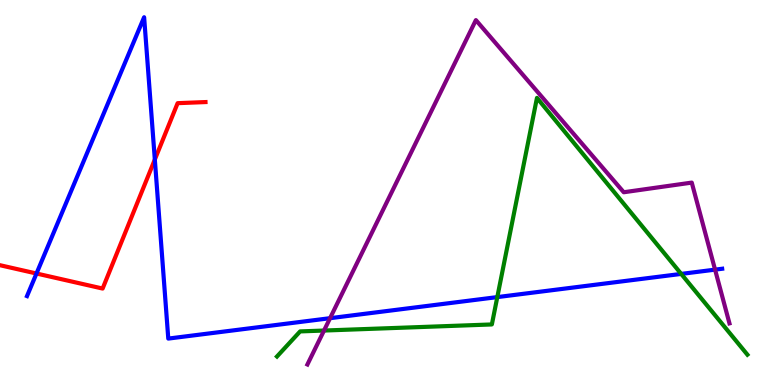[{'lines': ['blue', 'red'], 'intersections': [{'x': 0.471, 'y': 2.9}, {'x': 2.0, 'y': 5.86}]}, {'lines': ['green', 'red'], 'intersections': []}, {'lines': ['purple', 'red'], 'intersections': []}, {'lines': ['blue', 'green'], 'intersections': [{'x': 6.42, 'y': 2.28}, {'x': 8.79, 'y': 2.89}]}, {'lines': ['blue', 'purple'], 'intersections': [{'x': 4.26, 'y': 1.74}, {'x': 9.23, 'y': 3.0}]}, {'lines': ['green', 'purple'], 'intersections': [{'x': 4.18, 'y': 1.41}]}]